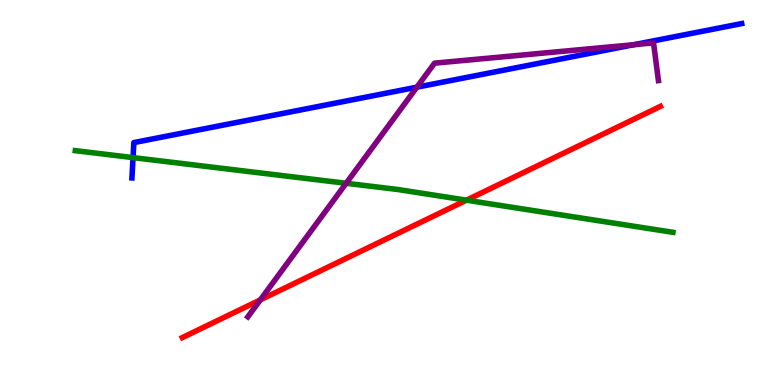[{'lines': ['blue', 'red'], 'intersections': []}, {'lines': ['green', 'red'], 'intersections': [{'x': 6.02, 'y': 4.8}]}, {'lines': ['purple', 'red'], 'intersections': [{'x': 3.36, 'y': 2.21}]}, {'lines': ['blue', 'green'], 'intersections': [{'x': 1.72, 'y': 5.91}]}, {'lines': ['blue', 'purple'], 'intersections': [{'x': 5.38, 'y': 7.74}, {'x': 8.18, 'y': 8.84}]}, {'lines': ['green', 'purple'], 'intersections': [{'x': 4.47, 'y': 5.24}]}]